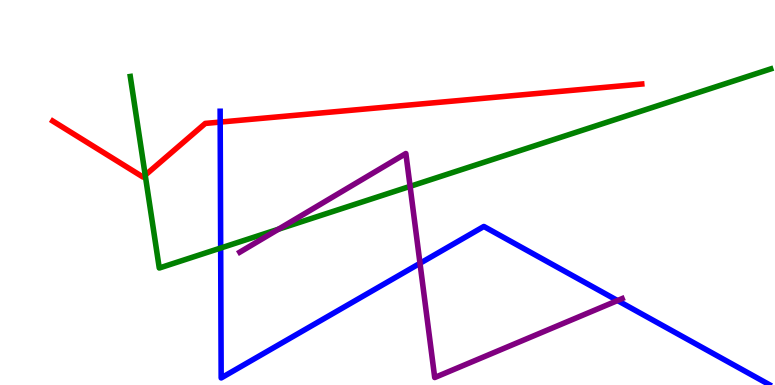[{'lines': ['blue', 'red'], 'intersections': [{'x': 2.84, 'y': 6.83}]}, {'lines': ['green', 'red'], 'intersections': [{'x': 1.87, 'y': 5.45}]}, {'lines': ['purple', 'red'], 'intersections': []}, {'lines': ['blue', 'green'], 'intersections': [{'x': 2.85, 'y': 3.56}]}, {'lines': ['blue', 'purple'], 'intersections': [{'x': 5.42, 'y': 3.16}, {'x': 7.97, 'y': 2.19}]}, {'lines': ['green', 'purple'], 'intersections': [{'x': 3.59, 'y': 4.05}, {'x': 5.29, 'y': 5.16}]}]